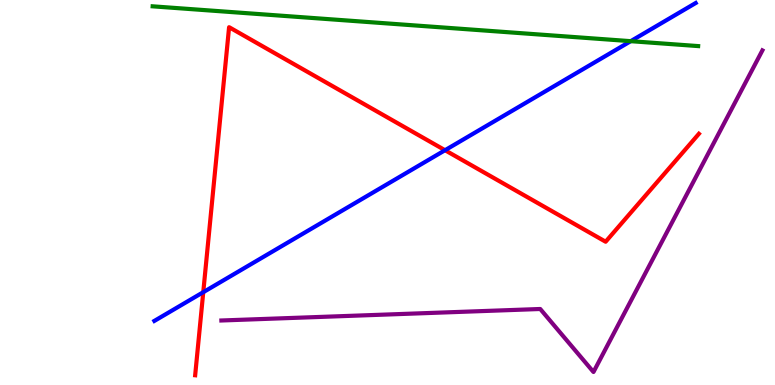[{'lines': ['blue', 'red'], 'intersections': [{'x': 2.62, 'y': 2.41}, {'x': 5.74, 'y': 6.1}]}, {'lines': ['green', 'red'], 'intersections': []}, {'lines': ['purple', 'red'], 'intersections': []}, {'lines': ['blue', 'green'], 'intersections': [{'x': 8.14, 'y': 8.93}]}, {'lines': ['blue', 'purple'], 'intersections': []}, {'lines': ['green', 'purple'], 'intersections': []}]